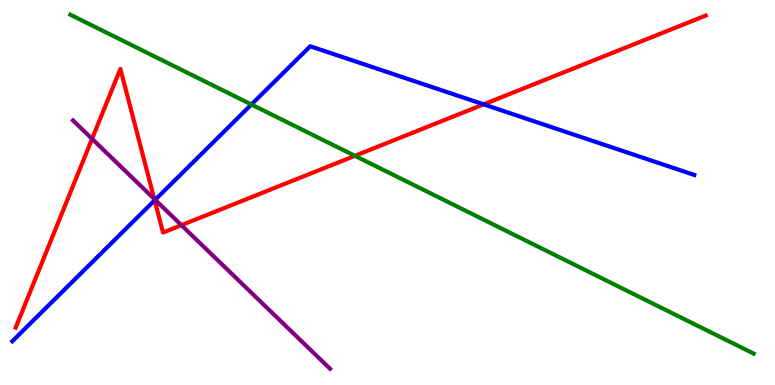[{'lines': ['blue', 'red'], 'intersections': [{'x': 2.0, 'y': 4.8}, {'x': 6.24, 'y': 7.29}]}, {'lines': ['green', 'red'], 'intersections': [{'x': 4.58, 'y': 5.95}]}, {'lines': ['purple', 'red'], 'intersections': [{'x': 1.19, 'y': 6.39}, {'x': 1.99, 'y': 4.83}, {'x': 2.34, 'y': 4.15}]}, {'lines': ['blue', 'green'], 'intersections': [{'x': 3.24, 'y': 7.29}]}, {'lines': ['blue', 'purple'], 'intersections': [{'x': 2.0, 'y': 4.81}]}, {'lines': ['green', 'purple'], 'intersections': []}]